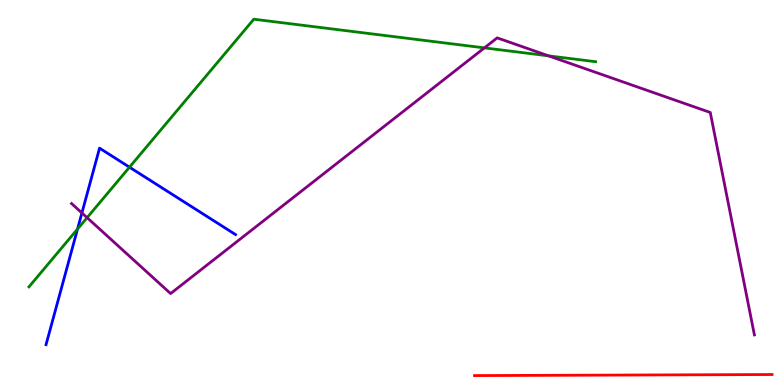[{'lines': ['blue', 'red'], 'intersections': []}, {'lines': ['green', 'red'], 'intersections': []}, {'lines': ['purple', 'red'], 'intersections': []}, {'lines': ['blue', 'green'], 'intersections': [{'x': 1.0, 'y': 4.05}, {'x': 1.67, 'y': 5.66}]}, {'lines': ['blue', 'purple'], 'intersections': [{'x': 1.06, 'y': 4.47}]}, {'lines': ['green', 'purple'], 'intersections': [{'x': 1.12, 'y': 4.35}, {'x': 6.25, 'y': 8.76}, {'x': 7.08, 'y': 8.55}]}]